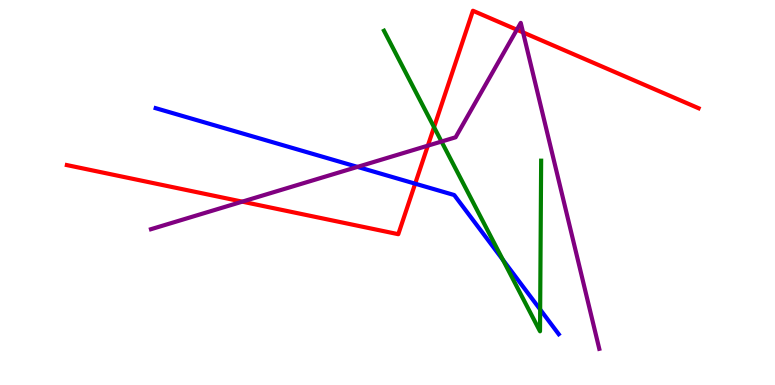[{'lines': ['blue', 'red'], 'intersections': [{'x': 5.36, 'y': 5.23}]}, {'lines': ['green', 'red'], 'intersections': [{'x': 5.6, 'y': 6.7}]}, {'lines': ['purple', 'red'], 'intersections': [{'x': 3.13, 'y': 4.76}, {'x': 5.52, 'y': 6.22}, {'x': 6.67, 'y': 9.23}, {'x': 6.75, 'y': 9.16}]}, {'lines': ['blue', 'green'], 'intersections': [{'x': 6.49, 'y': 3.25}, {'x': 6.97, 'y': 1.96}]}, {'lines': ['blue', 'purple'], 'intersections': [{'x': 4.61, 'y': 5.67}]}, {'lines': ['green', 'purple'], 'intersections': [{'x': 5.7, 'y': 6.32}]}]